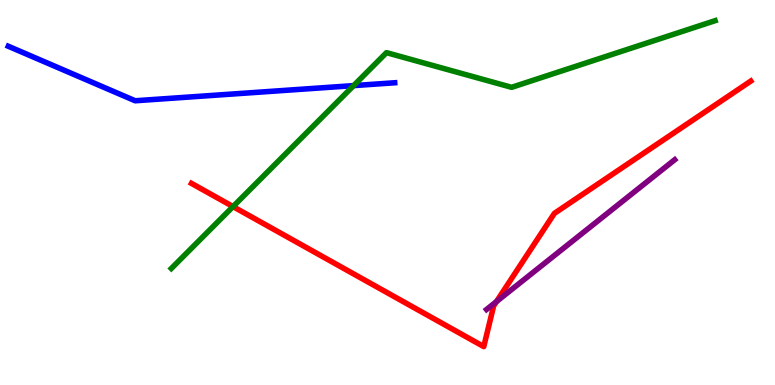[{'lines': ['blue', 'red'], 'intersections': []}, {'lines': ['green', 'red'], 'intersections': [{'x': 3.01, 'y': 4.63}]}, {'lines': ['purple', 'red'], 'intersections': [{'x': 6.41, 'y': 2.17}]}, {'lines': ['blue', 'green'], 'intersections': [{'x': 4.56, 'y': 7.78}]}, {'lines': ['blue', 'purple'], 'intersections': []}, {'lines': ['green', 'purple'], 'intersections': []}]